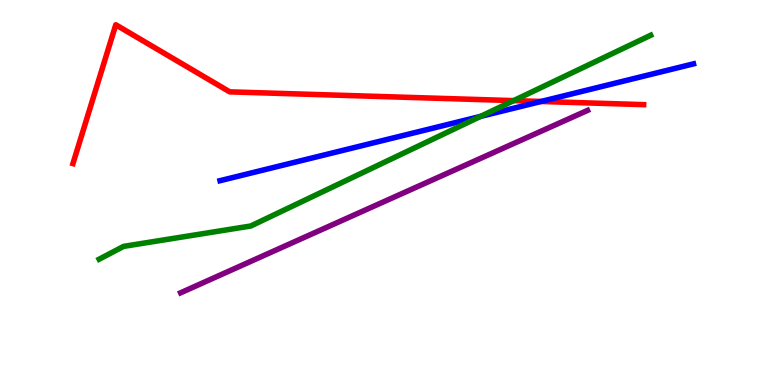[{'lines': ['blue', 'red'], 'intersections': [{'x': 6.98, 'y': 7.36}]}, {'lines': ['green', 'red'], 'intersections': [{'x': 6.63, 'y': 7.39}]}, {'lines': ['purple', 'red'], 'intersections': []}, {'lines': ['blue', 'green'], 'intersections': [{'x': 6.2, 'y': 6.98}]}, {'lines': ['blue', 'purple'], 'intersections': []}, {'lines': ['green', 'purple'], 'intersections': []}]